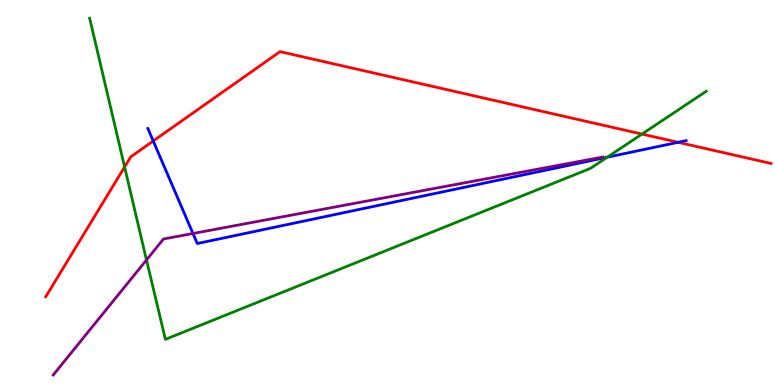[{'lines': ['blue', 'red'], 'intersections': [{'x': 1.98, 'y': 6.34}, {'x': 8.75, 'y': 6.3}]}, {'lines': ['green', 'red'], 'intersections': [{'x': 1.61, 'y': 5.66}, {'x': 8.28, 'y': 6.52}]}, {'lines': ['purple', 'red'], 'intersections': []}, {'lines': ['blue', 'green'], 'intersections': [{'x': 7.83, 'y': 5.92}]}, {'lines': ['blue', 'purple'], 'intersections': [{'x': 2.49, 'y': 3.94}]}, {'lines': ['green', 'purple'], 'intersections': [{'x': 1.89, 'y': 3.25}]}]